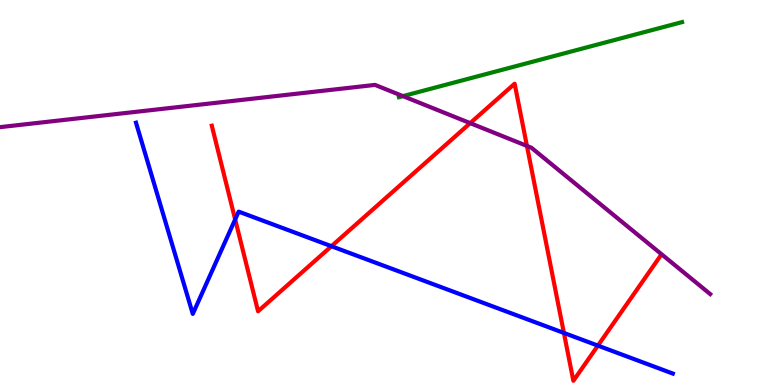[{'lines': ['blue', 'red'], 'intersections': [{'x': 3.03, 'y': 4.3}, {'x': 4.28, 'y': 3.6}, {'x': 7.28, 'y': 1.35}, {'x': 7.71, 'y': 1.02}]}, {'lines': ['green', 'red'], 'intersections': []}, {'lines': ['purple', 'red'], 'intersections': [{'x': 6.07, 'y': 6.8}, {'x': 6.8, 'y': 6.21}]}, {'lines': ['blue', 'green'], 'intersections': []}, {'lines': ['blue', 'purple'], 'intersections': []}, {'lines': ['green', 'purple'], 'intersections': [{'x': 5.2, 'y': 7.5}]}]